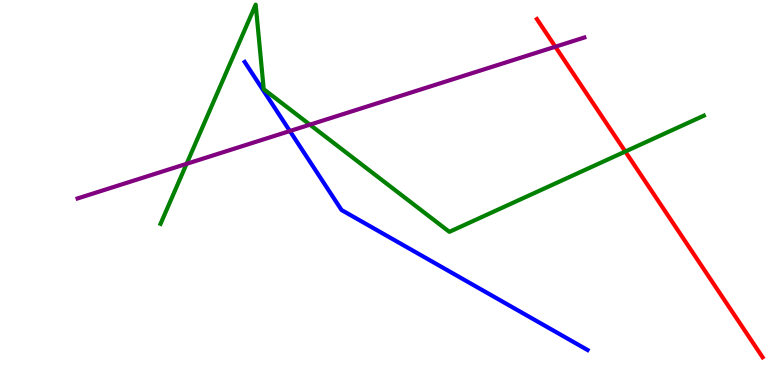[{'lines': ['blue', 'red'], 'intersections': []}, {'lines': ['green', 'red'], 'intersections': [{'x': 8.07, 'y': 6.06}]}, {'lines': ['purple', 'red'], 'intersections': [{'x': 7.17, 'y': 8.79}]}, {'lines': ['blue', 'green'], 'intersections': []}, {'lines': ['blue', 'purple'], 'intersections': [{'x': 3.74, 'y': 6.6}]}, {'lines': ['green', 'purple'], 'intersections': [{'x': 2.41, 'y': 5.74}, {'x': 4.0, 'y': 6.76}]}]